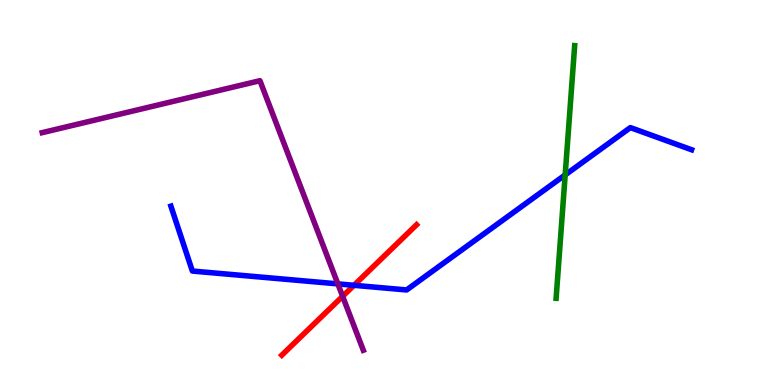[{'lines': ['blue', 'red'], 'intersections': [{'x': 4.57, 'y': 2.59}]}, {'lines': ['green', 'red'], 'intersections': []}, {'lines': ['purple', 'red'], 'intersections': [{'x': 4.42, 'y': 2.3}]}, {'lines': ['blue', 'green'], 'intersections': [{'x': 7.29, 'y': 5.46}]}, {'lines': ['blue', 'purple'], 'intersections': [{'x': 4.36, 'y': 2.63}]}, {'lines': ['green', 'purple'], 'intersections': []}]